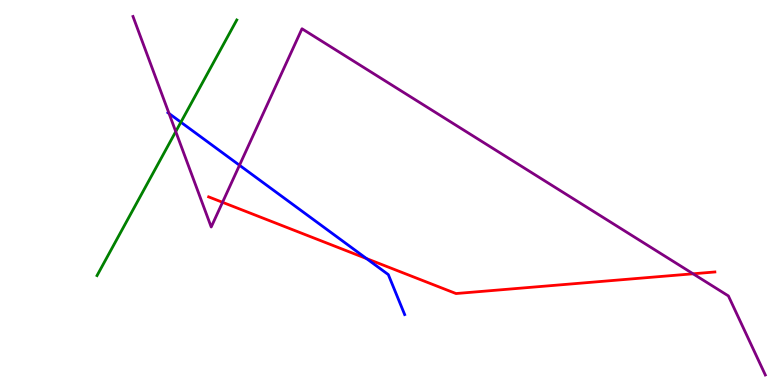[{'lines': ['blue', 'red'], 'intersections': [{'x': 4.73, 'y': 3.28}]}, {'lines': ['green', 'red'], 'intersections': []}, {'lines': ['purple', 'red'], 'intersections': [{'x': 2.87, 'y': 4.75}, {'x': 8.94, 'y': 2.89}]}, {'lines': ['blue', 'green'], 'intersections': [{'x': 2.33, 'y': 6.83}]}, {'lines': ['blue', 'purple'], 'intersections': [{'x': 2.18, 'y': 7.05}, {'x': 3.09, 'y': 5.71}]}, {'lines': ['green', 'purple'], 'intersections': [{'x': 2.27, 'y': 6.58}]}]